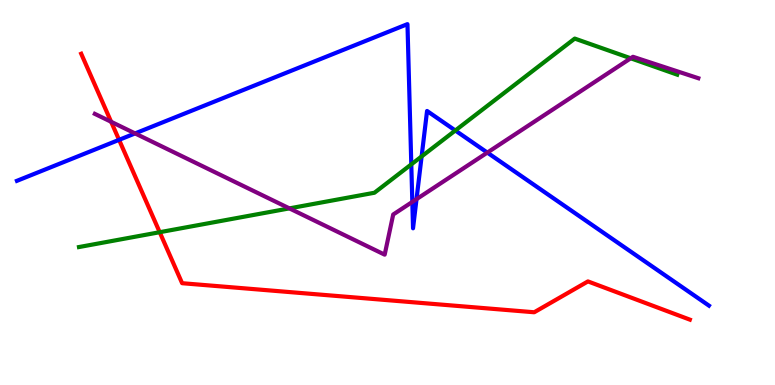[{'lines': ['blue', 'red'], 'intersections': [{'x': 1.54, 'y': 6.37}]}, {'lines': ['green', 'red'], 'intersections': [{'x': 2.06, 'y': 3.97}]}, {'lines': ['purple', 'red'], 'intersections': [{'x': 1.43, 'y': 6.84}]}, {'lines': ['blue', 'green'], 'intersections': [{'x': 5.31, 'y': 5.73}, {'x': 5.44, 'y': 5.94}, {'x': 5.88, 'y': 6.61}]}, {'lines': ['blue', 'purple'], 'intersections': [{'x': 1.74, 'y': 6.53}, {'x': 5.32, 'y': 4.76}, {'x': 5.37, 'y': 4.83}, {'x': 6.29, 'y': 6.04}]}, {'lines': ['green', 'purple'], 'intersections': [{'x': 3.73, 'y': 4.59}, {'x': 8.14, 'y': 8.49}]}]